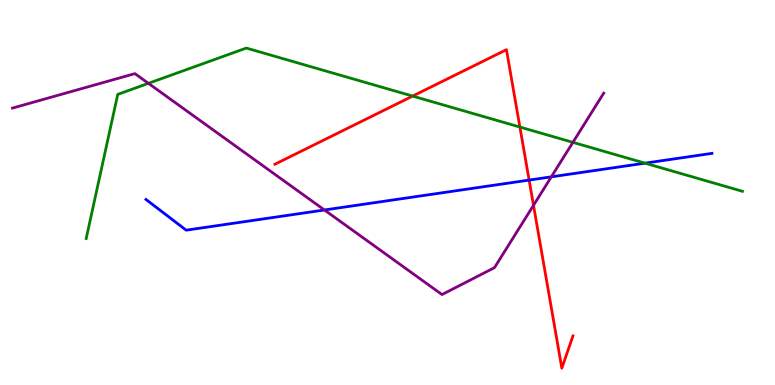[{'lines': ['blue', 'red'], 'intersections': [{'x': 6.83, 'y': 5.32}]}, {'lines': ['green', 'red'], 'intersections': [{'x': 5.32, 'y': 7.5}, {'x': 6.71, 'y': 6.7}]}, {'lines': ['purple', 'red'], 'intersections': [{'x': 6.88, 'y': 4.67}]}, {'lines': ['blue', 'green'], 'intersections': [{'x': 8.32, 'y': 5.76}]}, {'lines': ['blue', 'purple'], 'intersections': [{'x': 4.19, 'y': 4.55}, {'x': 7.11, 'y': 5.41}]}, {'lines': ['green', 'purple'], 'intersections': [{'x': 1.91, 'y': 7.84}, {'x': 7.39, 'y': 6.3}]}]